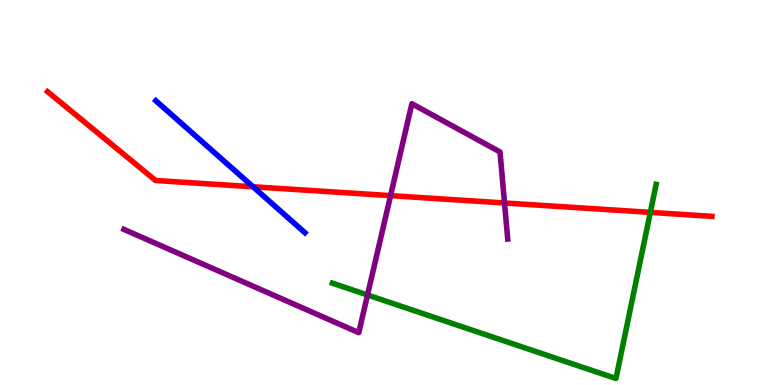[{'lines': ['blue', 'red'], 'intersections': [{'x': 3.26, 'y': 5.15}]}, {'lines': ['green', 'red'], 'intersections': [{'x': 8.39, 'y': 4.48}]}, {'lines': ['purple', 'red'], 'intersections': [{'x': 5.04, 'y': 4.92}, {'x': 6.51, 'y': 4.73}]}, {'lines': ['blue', 'green'], 'intersections': []}, {'lines': ['blue', 'purple'], 'intersections': []}, {'lines': ['green', 'purple'], 'intersections': [{'x': 4.74, 'y': 2.34}]}]